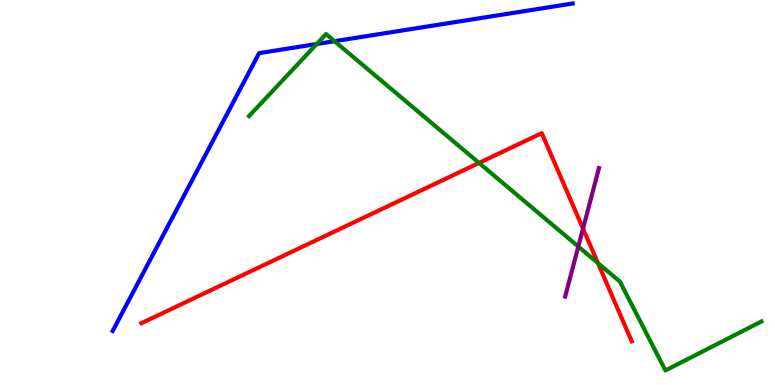[{'lines': ['blue', 'red'], 'intersections': []}, {'lines': ['green', 'red'], 'intersections': [{'x': 6.18, 'y': 5.77}, {'x': 7.71, 'y': 3.17}]}, {'lines': ['purple', 'red'], 'intersections': [{'x': 7.52, 'y': 4.06}]}, {'lines': ['blue', 'green'], 'intersections': [{'x': 4.09, 'y': 8.86}, {'x': 4.32, 'y': 8.93}]}, {'lines': ['blue', 'purple'], 'intersections': []}, {'lines': ['green', 'purple'], 'intersections': [{'x': 7.46, 'y': 3.6}]}]